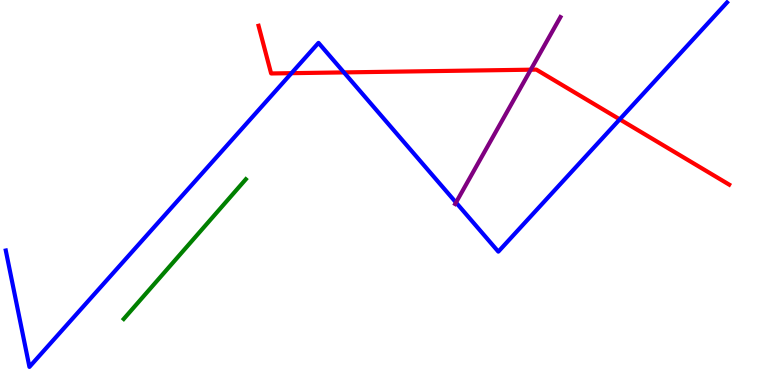[{'lines': ['blue', 'red'], 'intersections': [{'x': 3.76, 'y': 8.1}, {'x': 4.44, 'y': 8.12}, {'x': 8.0, 'y': 6.9}]}, {'lines': ['green', 'red'], 'intersections': []}, {'lines': ['purple', 'red'], 'intersections': [{'x': 6.85, 'y': 8.19}]}, {'lines': ['blue', 'green'], 'intersections': []}, {'lines': ['blue', 'purple'], 'intersections': [{'x': 5.88, 'y': 4.74}]}, {'lines': ['green', 'purple'], 'intersections': []}]